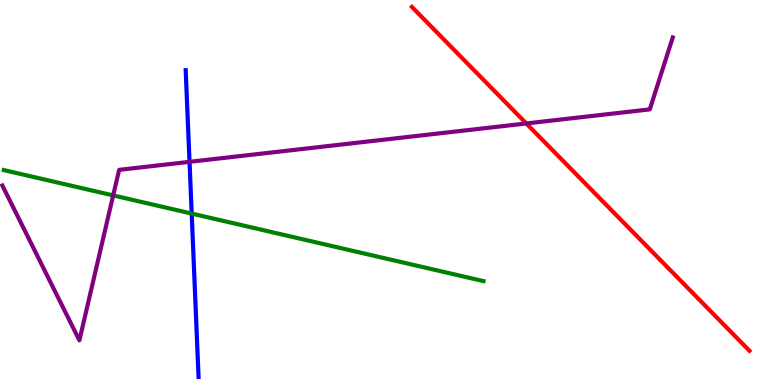[{'lines': ['blue', 'red'], 'intersections': []}, {'lines': ['green', 'red'], 'intersections': []}, {'lines': ['purple', 'red'], 'intersections': [{'x': 6.79, 'y': 6.79}]}, {'lines': ['blue', 'green'], 'intersections': [{'x': 2.47, 'y': 4.45}]}, {'lines': ['blue', 'purple'], 'intersections': [{'x': 2.45, 'y': 5.8}]}, {'lines': ['green', 'purple'], 'intersections': [{'x': 1.46, 'y': 4.92}]}]